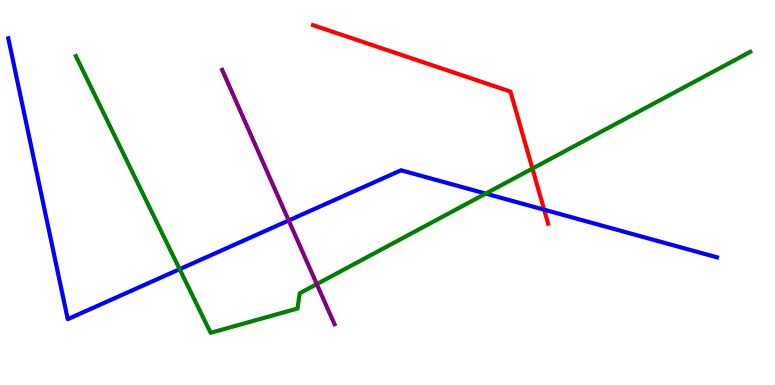[{'lines': ['blue', 'red'], 'intersections': [{'x': 7.02, 'y': 4.55}]}, {'lines': ['green', 'red'], 'intersections': [{'x': 6.87, 'y': 5.62}]}, {'lines': ['purple', 'red'], 'intersections': []}, {'lines': ['blue', 'green'], 'intersections': [{'x': 2.32, 'y': 3.01}, {'x': 6.27, 'y': 4.97}]}, {'lines': ['blue', 'purple'], 'intersections': [{'x': 3.72, 'y': 4.27}]}, {'lines': ['green', 'purple'], 'intersections': [{'x': 4.09, 'y': 2.62}]}]